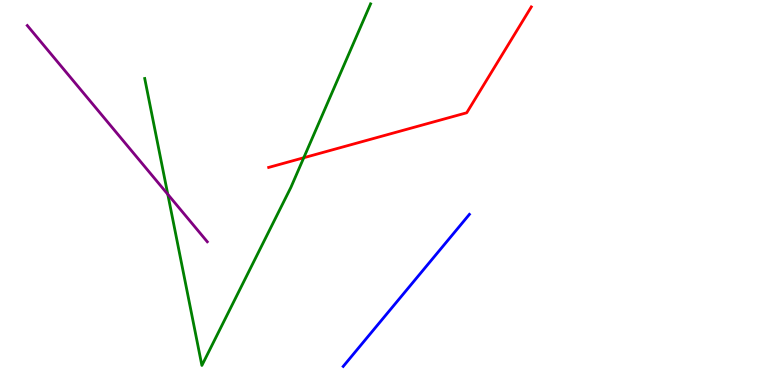[{'lines': ['blue', 'red'], 'intersections': []}, {'lines': ['green', 'red'], 'intersections': [{'x': 3.92, 'y': 5.9}]}, {'lines': ['purple', 'red'], 'intersections': []}, {'lines': ['blue', 'green'], 'intersections': []}, {'lines': ['blue', 'purple'], 'intersections': []}, {'lines': ['green', 'purple'], 'intersections': [{'x': 2.17, 'y': 4.95}]}]